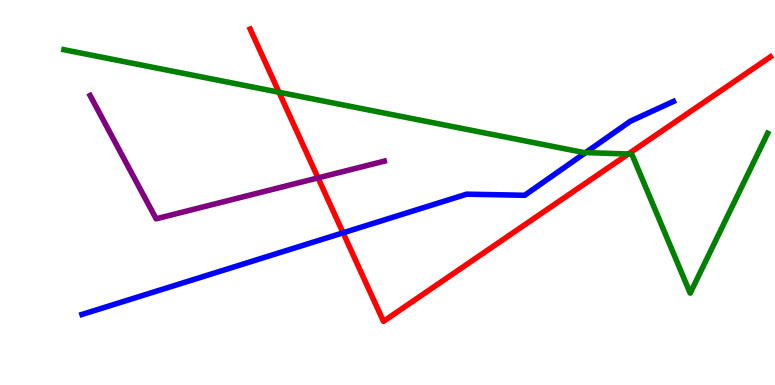[{'lines': ['blue', 'red'], 'intersections': [{'x': 4.43, 'y': 3.95}]}, {'lines': ['green', 'red'], 'intersections': [{'x': 3.6, 'y': 7.6}, {'x': 8.11, 'y': 6.0}]}, {'lines': ['purple', 'red'], 'intersections': [{'x': 4.1, 'y': 5.38}]}, {'lines': ['blue', 'green'], 'intersections': [{'x': 7.56, 'y': 6.04}]}, {'lines': ['blue', 'purple'], 'intersections': []}, {'lines': ['green', 'purple'], 'intersections': []}]